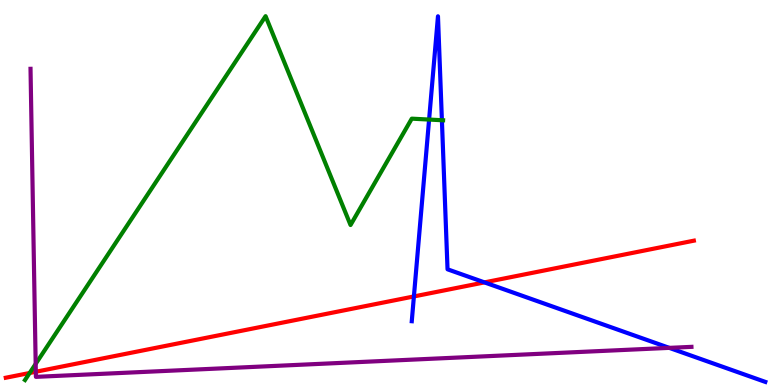[{'lines': ['blue', 'red'], 'intersections': [{'x': 5.34, 'y': 2.3}, {'x': 6.25, 'y': 2.67}]}, {'lines': ['green', 'red'], 'intersections': [{'x': 0.383, 'y': 0.312}]}, {'lines': ['purple', 'red'], 'intersections': [{'x': 0.462, 'y': 0.344}]}, {'lines': ['blue', 'green'], 'intersections': [{'x': 5.54, 'y': 6.89}, {'x': 5.7, 'y': 6.88}]}, {'lines': ['blue', 'purple'], 'intersections': [{'x': 8.64, 'y': 0.964}]}, {'lines': ['green', 'purple'], 'intersections': [{'x': 0.46, 'y': 0.549}]}]